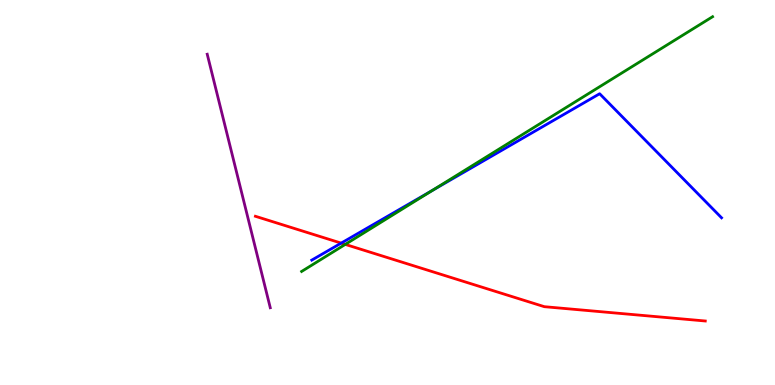[{'lines': ['blue', 'red'], 'intersections': [{'x': 4.4, 'y': 3.69}]}, {'lines': ['green', 'red'], 'intersections': [{'x': 4.46, 'y': 3.65}]}, {'lines': ['purple', 'red'], 'intersections': []}, {'lines': ['blue', 'green'], 'intersections': [{'x': 5.58, 'y': 5.05}]}, {'lines': ['blue', 'purple'], 'intersections': []}, {'lines': ['green', 'purple'], 'intersections': []}]